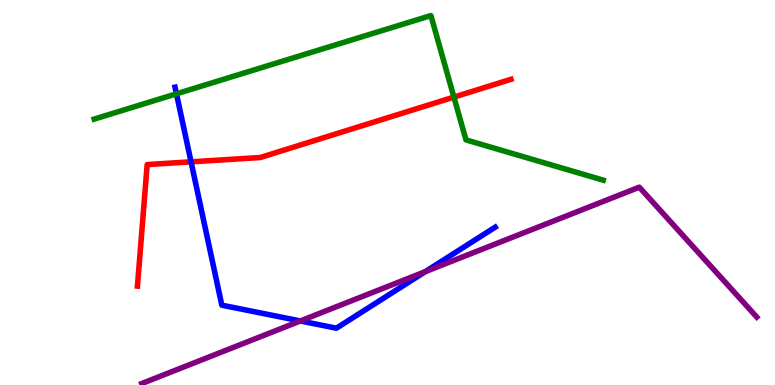[{'lines': ['blue', 'red'], 'intersections': [{'x': 2.47, 'y': 5.8}]}, {'lines': ['green', 'red'], 'intersections': [{'x': 5.86, 'y': 7.48}]}, {'lines': ['purple', 'red'], 'intersections': []}, {'lines': ['blue', 'green'], 'intersections': [{'x': 2.28, 'y': 7.56}]}, {'lines': ['blue', 'purple'], 'intersections': [{'x': 3.88, 'y': 1.66}, {'x': 5.49, 'y': 2.94}]}, {'lines': ['green', 'purple'], 'intersections': []}]